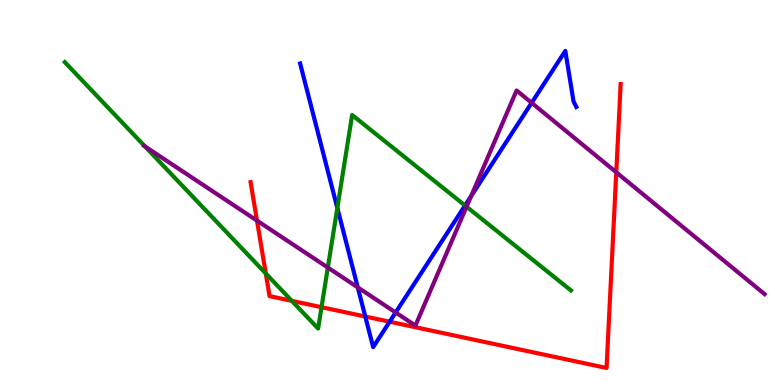[{'lines': ['blue', 'red'], 'intersections': [{'x': 4.71, 'y': 1.78}, {'x': 5.03, 'y': 1.64}]}, {'lines': ['green', 'red'], 'intersections': [{'x': 3.43, 'y': 2.9}, {'x': 3.77, 'y': 2.19}, {'x': 4.15, 'y': 2.02}]}, {'lines': ['purple', 'red'], 'intersections': [{'x': 3.32, 'y': 4.27}, {'x': 7.95, 'y': 5.52}]}, {'lines': ['blue', 'green'], 'intersections': [{'x': 4.35, 'y': 4.6}, {'x': 6.0, 'y': 4.66}]}, {'lines': ['blue', 'purple'], 'intersections': [{'x': 4.62, 'y': 2.54}, {'x': 5.11, 'y': 1.88}, {'x': 6.08, 'y': 4.91}, {'x': 6.86, 'y': 7.33}]}, {'lines': ['green', 'purple'], 'intersections': [{'x': 1.87, 'y': 6.2}, {'x': 4.23, 'y': 3.05}, {'x': 6.02, 'y': 4.63}]}]